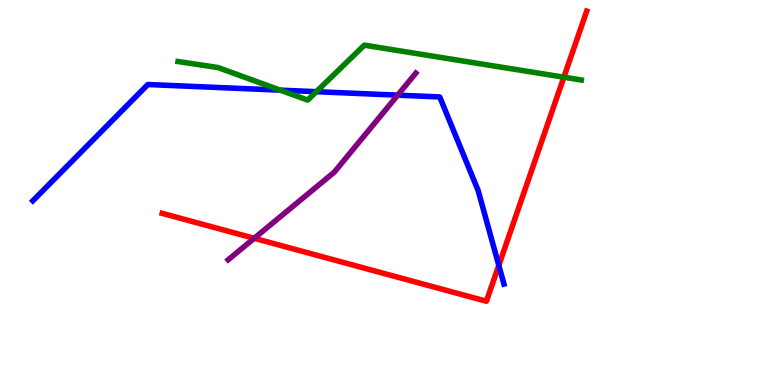[{'lines': ['blue', 'red'], 'intersections': [{'x': 6.44, 'y': 3.11}]}, {'lines': ['green', 'red'], 'intersections': [{'x': 7.28, 'y': 7.99}]}, {'lines': ['purple', 'red'], 'intersections': [{'x': 3.28, 'y': 3.81}]}, {'lines': ['blue', 'green'], 'intersections': [{'x': 3.62, 'y': 7.66}, {'x': 4.08, 'y': 7.62}]}, {'lines': ['blue', 'purple'], 'intersections': [{'x': 5.13, 'y': 7.53}]}, {'lines': ['green', 'purple'], 'intersections': []}]